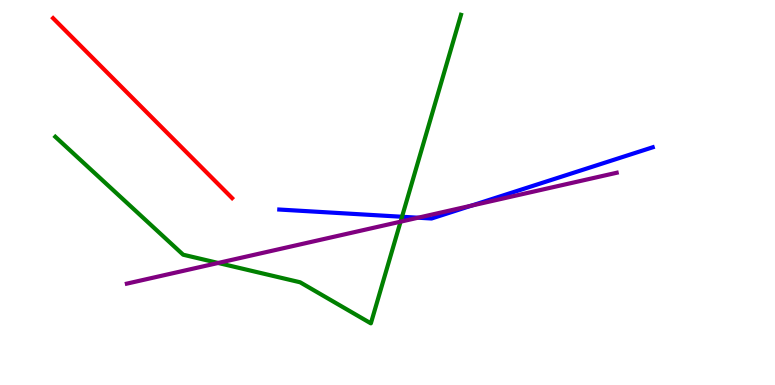[{'lines': ['blue', 'red'], 'intersections': []}, {'lines': ['green', 'red'], 'intersections': []}, {'lines': ['purple', 'red'], 'intersections': []}, {'lines': ['blue', 'green'], 'intersections': [{'x': 5.19, 'y': 4.37}]}, {'lines': ['blue', 'purple'], 'intersections': [{'x': 5.39, 'y': 4.35}, {'x': 6.08, 'y': 4.66}]}, {'lines': ['green', 'purple'], 'intersections': [{'x': 2.82, 'y': 3.17}, {'x': 5.17, 'y': 4.24}]}]